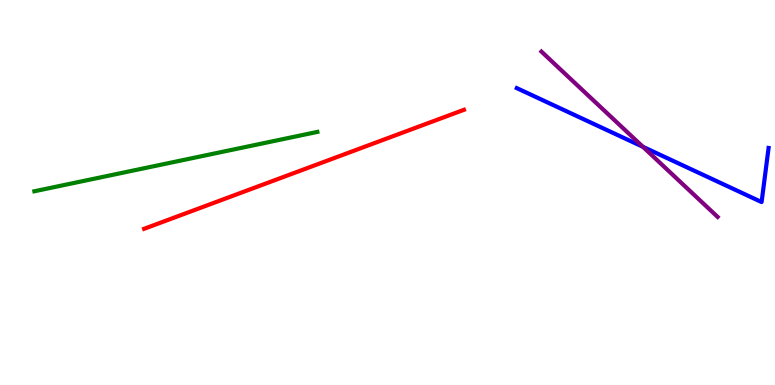[{'lines': ['blue', 'red'], 'intersections': []}, {'lines': ['green', 'red'], 'intersections': []}, {'lines': ['purple', 'red'], 'intersections': []}, {'lines': ['blue', 'green'], 'intersections': []}, {'lines': ['blue', 'purple'], 'intersections': [{'x': 8.3, 'y': 6.19}]}, {'lines': ['green', 'purple'], 'intersections': []}]